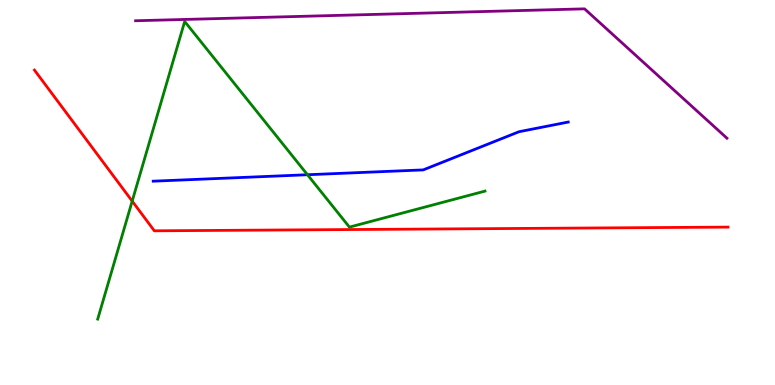[{'lines': ['blue', 'red'], 'intersections': []}, {'lines': ['green', 'red'], 'intersections': [{'x': 1.71, 'y': 4.78}]}, {'lines': ['purple', 'red'], 'intersections': []}, {'lines': ['blue', 'green'], 'intersections': [{'x': 3.97, 'y': 5.46}]}, {'lines': ['blue', 'purple'], 'intersections': []}, {'lines': ['green', 'purple'], 'intersections': []}]